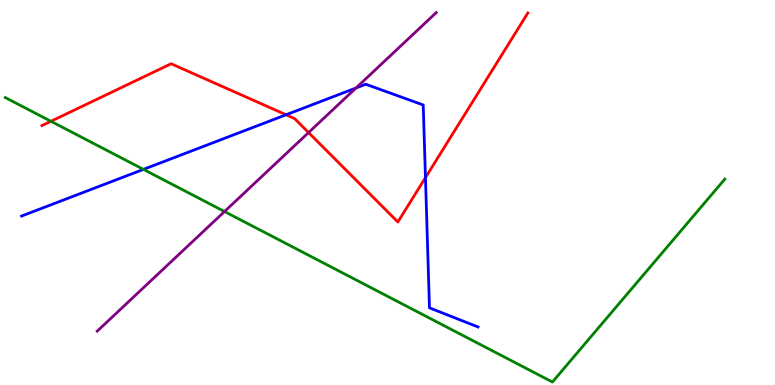[{'lines': ['blue', 'red'], 'intersections': [{'x': 3.69, 'y': 7.02}, {'x': 5.49, 'y': 5.39}]}, {'lines': ['green', 'red'], 'intersections': [{'x': 0.657, 'y': 6.85}]}, {'lines': ['purple', 'red'], 'intersections': [{'x': 3.98, 'y': 6.56}]}, {'lines': ['blue', 'green'], 'intersections': [{'x': 1.85, 'y': 5.6}]}, {'lines': ['blue', 'purple'], 'intersections': [{'x': 4.59, 'y': 7.71}]}, {'lines': ['green', 'purple'], 'intersections': [{'x': 2.9, 'y': 4.51}]}]